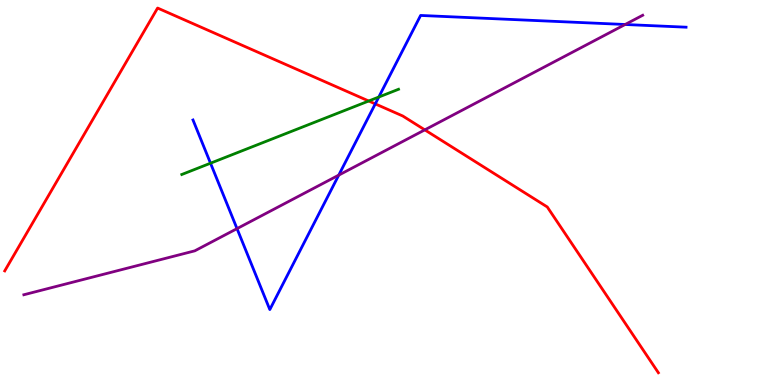[{'lines': ['blue', 'red'], 'intersections': [{'x': 4.84, 'y': 7.3}]}, {'lines': ['green', 'red'], 'intersections': [{'x': 4.76, 'y': 7.38}]}, {'lines': ['purple', 'red'], 'intersections': [{'x': 5.48, 'y': 6.63}]}, {'lines': ['blue', 'green'], 'intersections': [{'x': 2.72, 'y': 5.76}, {'x': 4.89, 'y': 7.48}]}, {'lines': ['blue', 'purple'], 'intersections': [{'x': 3.06, 'y': 4.06}, {'x': 4.37, 'y': 5.45}, {'x': 8.07, 'y': 9.36}]}, {'lines': ['green', 'purple'], 'intersections': []}]